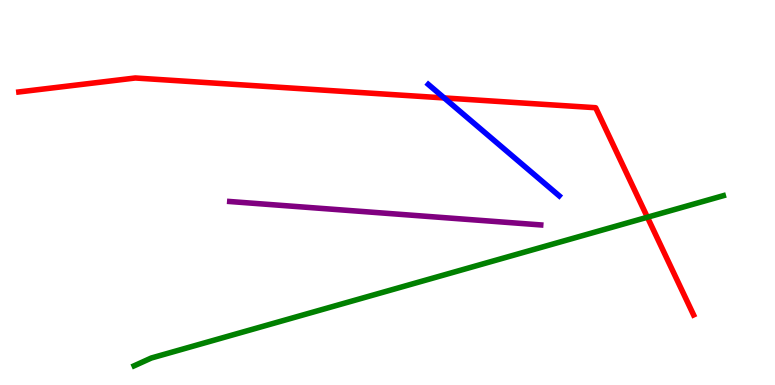[{'lines': ['blue', 'red'], 'intersections': [{'x': 5.73, 'y': 7.46}]}, {'lines': ['green', 'red'], 'intersections': [{'x': 8.35, 'y': 4.36}]}, {'lines': ['purple', 'red'], 'intersections': []}, {'lines': ['blue', 'green'], 'intersections': []}, {'lines': ['blue', 'purple'], 'intersections': []}, {'lines': ['green', 'purple'], 'intersections': []}]